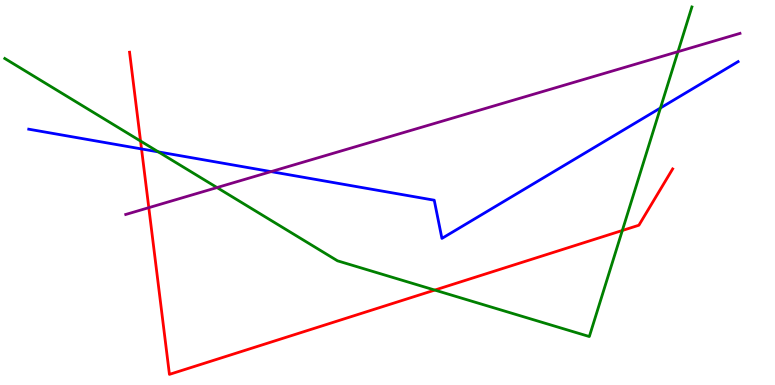[{'lines': ['blue', 'red'], 'intersections': [{'x': 1.83, 'y': 6.13}]}, {'lines': ['green', 'red'], 'intersections': [{'x': 1.81, 'y': 6.34}, {'x': 5.61, 'y': 2.47}, {'x': 8.03, 'y': 4.01}]}, {'lines': ['purple', 'red'], 'intersections': [{'x': 1.92, 'y': 4.61}]}, {'lines': ['blue', 'green'], 'intersections': [{'x': 2.04, 'y': 6.05}, {'x': 8.52, 'y': 7.2}]}, {'lines': ['blue', 'purple'], 'intersections': [{'x': 3.5, 'y': 5.54}]}, {'lines': ['green', 'purple'], 'intersections': [{'x': 2.8, 'y': 5.13}, {'x': 8.75, 'y': 8.66}]}]